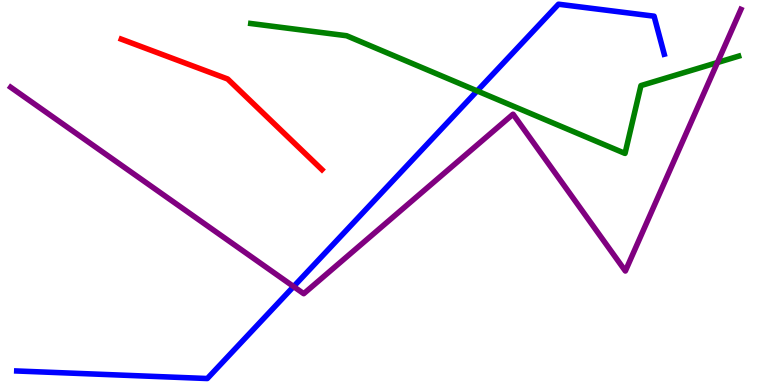[{'lines': ['blue', 'red'], 'intersections': []}, {'lines': ['green', 'red'], 'intersections': []}, {'lines': ['purple', 'red'], 'intersections': []}, {'lines': ['blue', 'green'], 'intersections': [{'x': 6.16, 'y': 7.64}]}, {'lines': ['blue', 'purple'], 'intersections': [{'x': 3.79, 'y': 2.56}]}, {'lines': ['green', 'purple'], 'intersections': [{'x': 9.26, 'y': 8.38}]}]